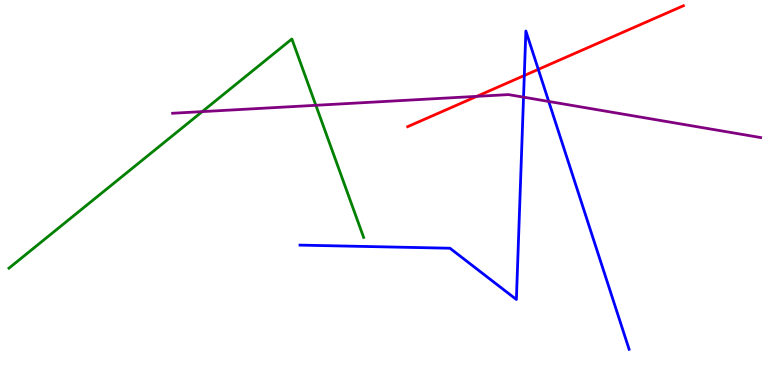[{'lines': ['blue', 'red'], 'intersections': [{'x': 6.77, 'y': 8.04}, {'x': 6.95, 'y': 8.2}]}, {'lines': ['green', 'red'], 'intersections': []}, {'lines': ['purple', 'red'], 'intersections': [{'x': 6.15, 'y': 7.5}]}, {'lines': ['blue', 'green'], 'intersections': []}, {'lines': ['blue', 'purple'], 'intersections': [{'x': 6.76, 'y': 7.48}, {'x': 7.08, 'y': 7.36}]}, {'lines': ['green', 'purple'], 'intersections': [{'x': 2.61, 'y': 7.1}, {'x': 4.08, 'y': 7.26}]}]